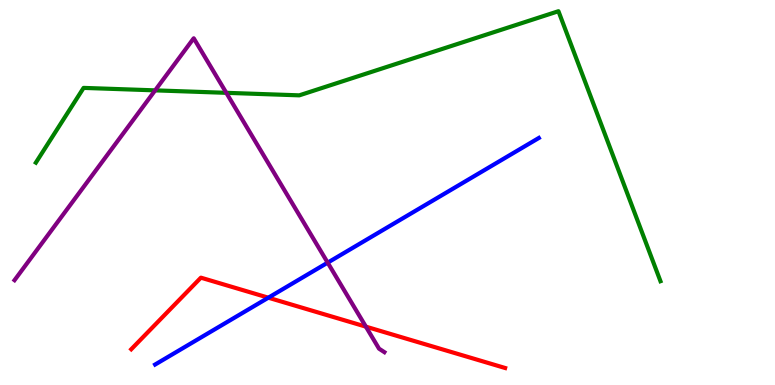[{'lines': ['blue', 'red'], 'intersections': [{'x': 3.46, 'y': 2.27}]}, {'lines': ['green', 'red'], 'intersections': []}, {'lines': ['purple', 'red'], 'intersections': [{'x': 4.72, 'y': 1.52}]}, {'lines': ['blue', 'green'], 'intersections': []}, {'lines': ['blue', 'purple'], 'intersections': [{'x': 4.23, 'y': 3.18}]}, {'lines': ['green', 'purple'], 'intersections': [{'x': 2.0, 'y': 7.65}, {'x': 2.92, 'y': 7.59}]}]